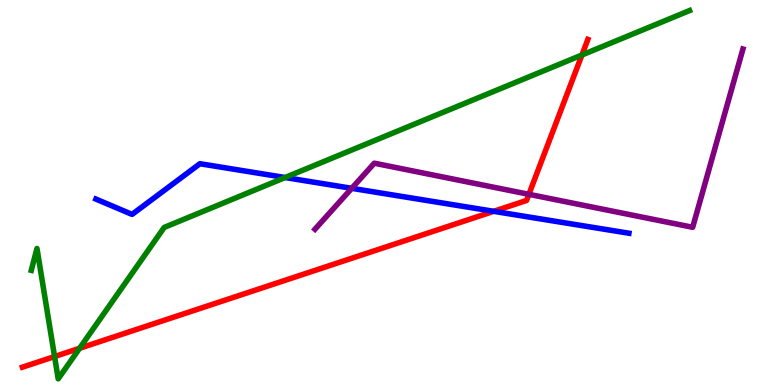[{'lines': ['blue', 'red'], 'intersections': [{'x': 6.37, 'y': 4.51}]}, {'lines': ['green', 'red'], 'intersections': [{'x': 0.704, 'y': 0.739}, {'x': 1.03, 'y': 0.954}, {'x': 7.51, 'y': 8.57}]}, {'lines': ['purple', 'red'], 'intersections': [{'x': 6.82, 'y': 4.95}]}, {'lines': ['blue', 'green'], 'intersections': [{'x': 3.68, 'y': 5.39}]}, {'lines': ['blue', 'purple'], 'intersections': [{'x': 4.54, 'y': 5.11}]}, {'lines': ['green', 'purple'], 'intersections': []}]